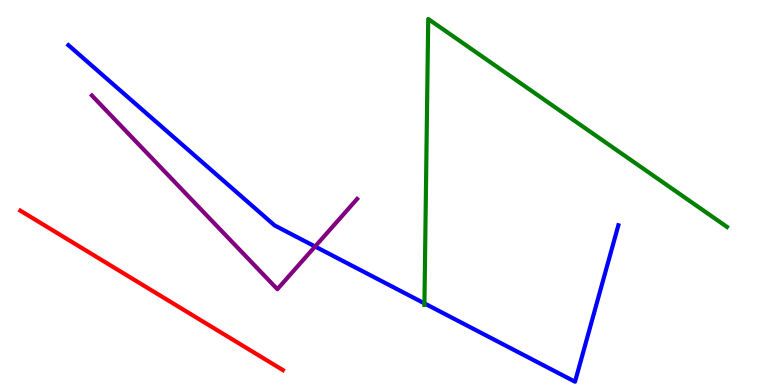[{'lines': ['blue', 'red'], 'intersections': []}, {'lines': ['green', 'red'], 'intersections': []}, {'lines': ['purple', 'red'], 'intersections': []}, {'lines': ['blue', 'green'], 'intersections': [{'x': 5.48, 'y': 2.12}]}, {'lines': ['blue', 'purple'], 'intersections': [{'x': 4.07, 'y': 3.6}]}, {'lines': ['green', 'purple'], 'intersections': []}]